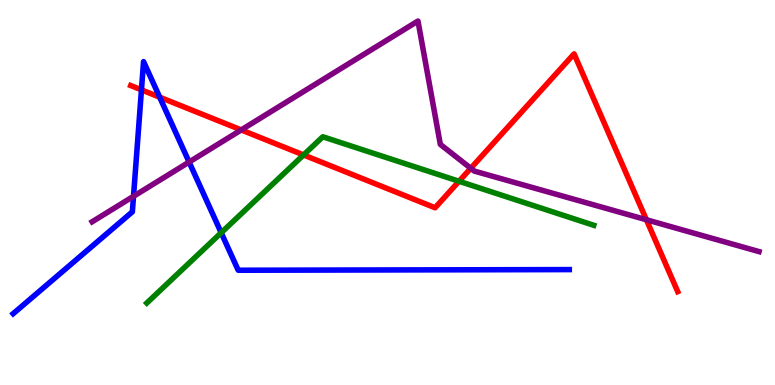[{'lines': ['blue', 'red'], 'intersections': [{'x': 1.83, 'y': 7.67}, {'x': 2.06, 'y': 7.48}]}, {'lines': ['green', 'red'], 'intersections': [{'x': 3.92, 'y': 5.98}, {'x': 5.92, 'y': 5.29}]}, {'lines': ['purple', 'red'], 'intersections': [{'x': 3.11, 'y': 6.63}, {'x': 6.07, 'y': 5.63}, {'x': 8.34, 'y': 4.29}]}, {'lines': ['blue', 'green'], 'intersections': [{'x': 2.85, 'y': 3.95}]}, {'lines': ['blue', 'purple'], 'intersections': [{'x': 1.72, 'y': 4.9}, {'x': 2.44, 'y': 5.79}]}, {'lines': ['green', 'purple'], 'intersections': []}]